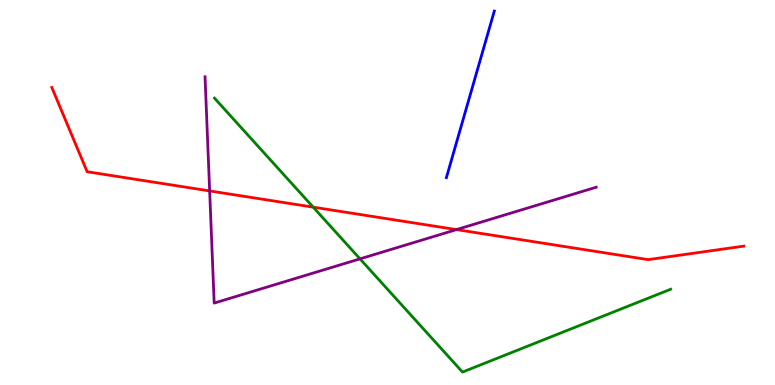[{'lines': ['blue', 'red'], 'intersections': []}, {'lines': ['green', 'red'], 'intersections': [{'x': 4.04, 'y': 4.62}]}, {'lines': ['purple', 'red'], 'intersections': [{'x': 2.71, 'y': 5.04}, {'x': 5.89, 'y': 4.04}]}, {'lines': ['blue', 'green'], 'intersections': []}, {'lines': ['blue', 'purple'], 'intersections': []}, {'lines': ['green', 'purple'], 'intersections': [{'x': 4.65, 'y': 3.28}]}]